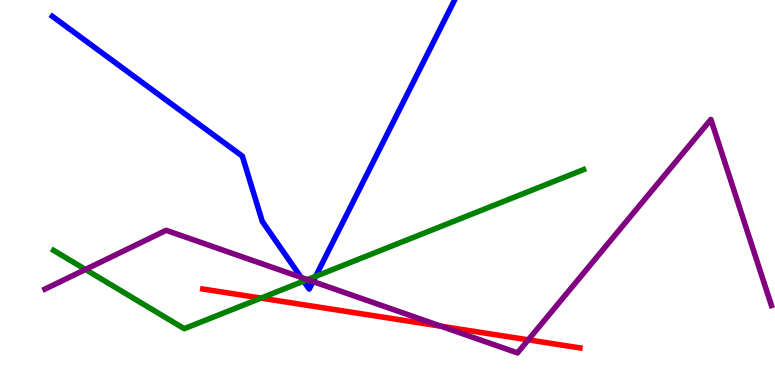[{'lines': ['blue', 'red'], 'intersections': []}, {'lines': ['green', 'red'], 'intersections': [{'x': 3.37, 'y': 2.26}]}, {'lines': ['purple', 'red'], 'intersections': [{'x': 5.69, 'y': 1.53}, {'x': 6.82, 'y': 1.17}]}, {'lines': ['blue', 'green'], 'intersections': [{'x': 3.92, 'y': 2.7}, {'x': 4.07, 'y': 2.82}]}, {'lines': ['blue', 'purple'], 'intersections': [{'x': 3.88, 'y': 2.8}, {'x': 4.04, 'y': 2.69}]}, {'lines': ['green', 'purple'], 'intersections': [{'x': 1.1, 'y': 3.0}, {'x': 3.97, 'y': 2.74}]}]